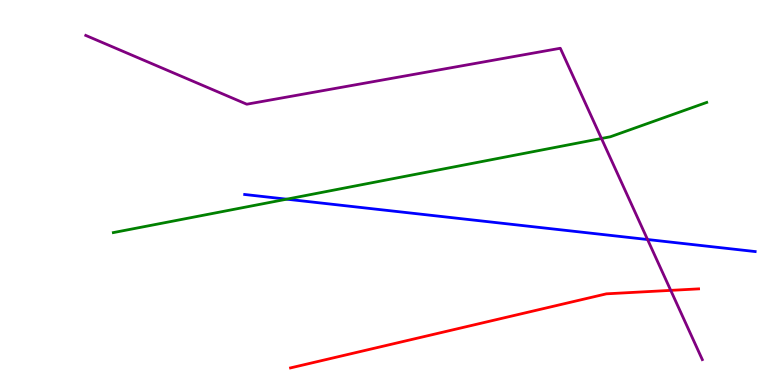[{'lines': ['blue', 'red'], 'intersections': []}, {'lines': ['green', 'red'], 'intersections': []}, {'lines': ['purple', 'red'], 'intersections': [{'x': 8.65, 'y': 2.46}]}, {'lines': ['blue', 'green'], 'intersections': [{'x': 3.7, 'y': 4.83}]}, {'lines': ['blue', 'purple'], 'intersections': [{'x': 8.36, 'y': 3.78}]}, {'lines': ['green', 'purple'], 'intersections': [{'x': 7.76, 'y': 6.4}]}]